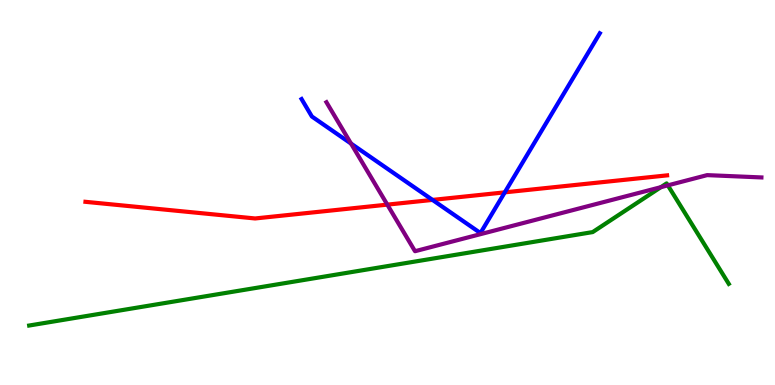[{'lines': ['blue', 'red'], 'intersections': [{'x': 5.58, 'y': 4.81}, {'x': 6.51, 'y': 5.0}]}, {'lines': ['green', 'red'], 'intersections': []}, {'lines': ['purple', 'red'], 'intersections': [{'x': 5.0, 'y': 4.68}]}, {'lines': ['blue', 'green'], 'intersections': []}, {'lines': ['blue', 'purple'], 'intersections': [{'x': 4.53, 'y': 6.27}]}, {'lines': ['green', 'purple'], 'intersections': [{'x': 8.53, 'y': 5.14}, {'x': 8.62, 'y': 5.19}]}]